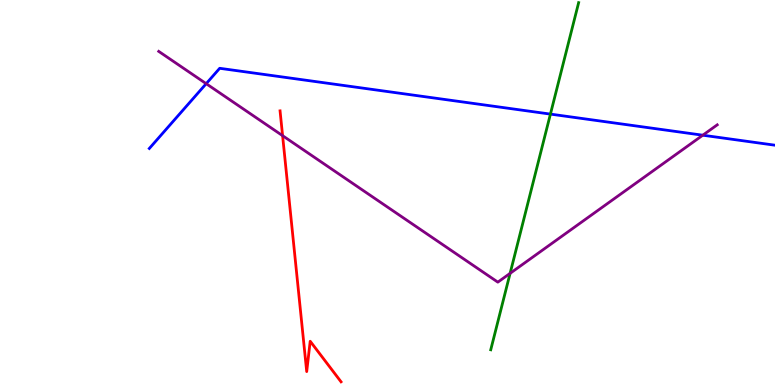[{'lines': ['blue', 'red'], 'intersections': []}, {'lines': ['green', 'red'], 'intersections': []}, {'lines': ['purple', 'red'], 'intersections': [{'x': 3.65, 'y': 6.48}]}, {'lines': ['blue', 'green'], 'intersections': [{'x': 7.1, 'y': 7.04}]}, {'lines': ['blue', 'purple'], 'intersections': [{'x': 2.66, 'y': 7.83}, {'x': 9.07, 'y': 6.49}]}, {'lines': ['green', 'purple'], 'intersections': [{'x': 6.58, 'y': 2.9}]}]